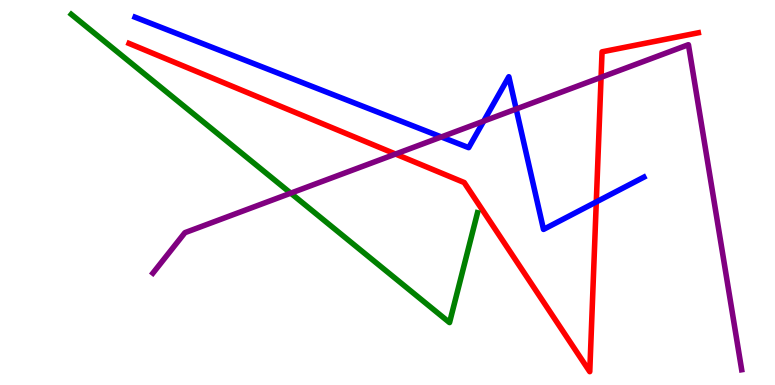[{'lines': ['blue', 'red'], 'intersections': [{'x': 7.69, 'y': 4.76}]}, {'lines': ['green', 'red'], 'intersections': []}, {'lines': ['purple', 'red'], 'intersections': [{'x': 5.1, 'y': 6.0}, {'x': 7.76, 'y': 7.99}]}, {'lines': ['blue', 'green'], 'intersections': []}, {'lines': ['blue', 'purple'], 'intersections': [{'x': 5.69, 'y': 6.44}, {'x': 6.24, 'y': 6.85}, {'x': 6.66, 'y': 7.17}]}, {'lines': ['green', 'purple'], 'intersections': [{'x': 3.75, 'y': 4.98}]}]